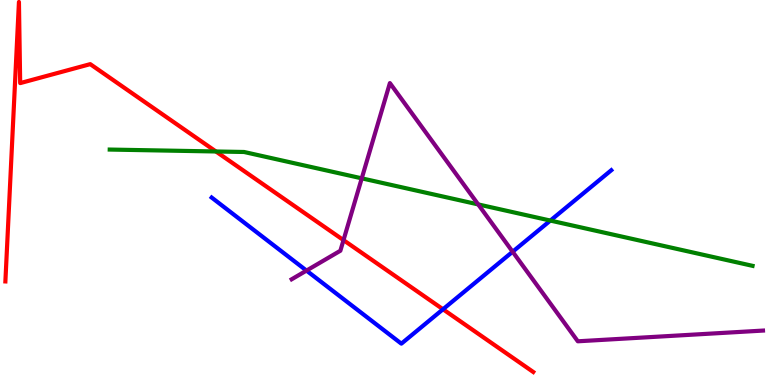[{'lines': ['blue', 'red'], 'intersections': [{'x': 5.72, 'y': 1.97}]}, {'lines': ['green', 'red'], 'intersections': [{'x': 2.79, 'y': 6.07}]}, {'lines': ['purple', 'red'], 'intersections': [{'x': 4.43, 'y': 3.76}]}, {'lines': ['blue', 'green'], 'intersections': [{'x': 7.1, 'y': 4.27}]}, {'lines': ['blue', 'purple'], 'intersections': [{'x': 3.95, 'y': 2.97}, {'x': 6.61, 'y': 3.46}]}, {'lines': ['green', 'purple'], 'intersections': [{'x': 4.67, 'y': 5.37}, {'x': 6.17, 'y': 4.69}]}]